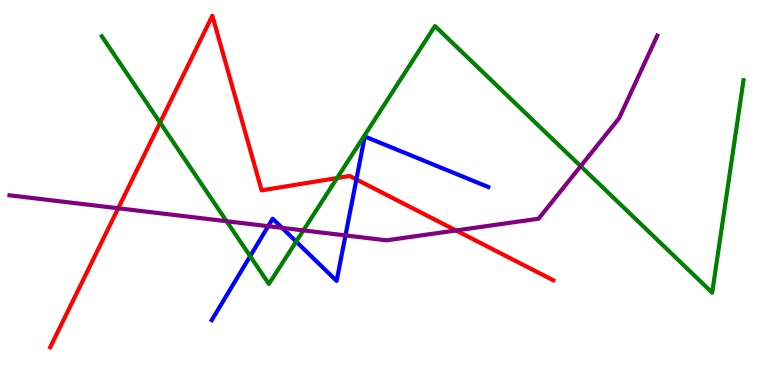[{'lines': ['blue', 'red'], 'intersections': [{'x': 4.6, 'y': 5.34}]}, {'lines': ['green', 'red'], 'intersections': [{'x': 2.07, 'y': 6.81}, {'x': 4.35, 'y': 5.38}]}, {'lines': ['purple', 'red'], 'intersections': [{'x': 1.53, 'y': 4.59}, {'x': 5.88, 'y': 4.01}]}, {'lines': ['blue', 'green'], 'intersections': [{'x': 3.23, 'y': 3.35}, {'x': 3.82, 'y': 3.73}]}, {'lines': ['blue', 'purple'], 'intersections': [{'x': 3.46, 'y': 4.13}, {'x': 3.64, 'y': 4.08}, {'x': 4.46, 'y': 3.89}]}, {'lines': ['green', 'purple'], 'intersections': [{'x': 2.92, 'y': 4.25}, {'x': 3.91, 'y': 4.02}, {'x': 7.49, 'y': 5.68}]}]